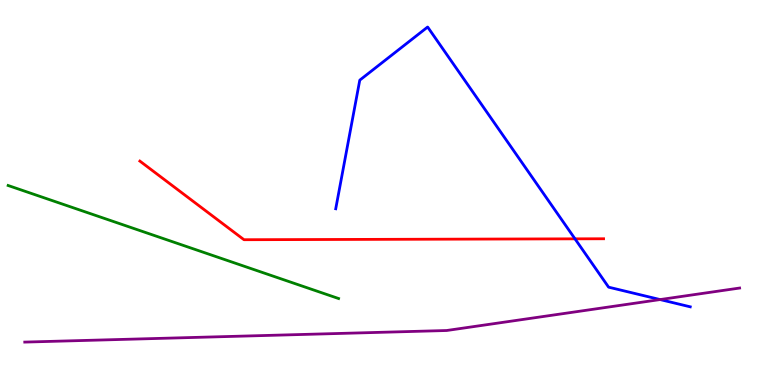[{'lines': ['blue', 'red'], 'intersections': [{'x': 7.42, 'y': 3.8}]}, {'lines': ['green', 'red'], 'intersections': []}, {'lines': ['purple', 'red'], 'intersections': []}, {'lines': ['blue', 'green'], 'intersections': []}, {'lines': ['blue', 'purple'], 'intersections': [{'x': 8.52, 'y': 2.22}]}, {'lines': ['green', 'purple'], 'intersections': []}]